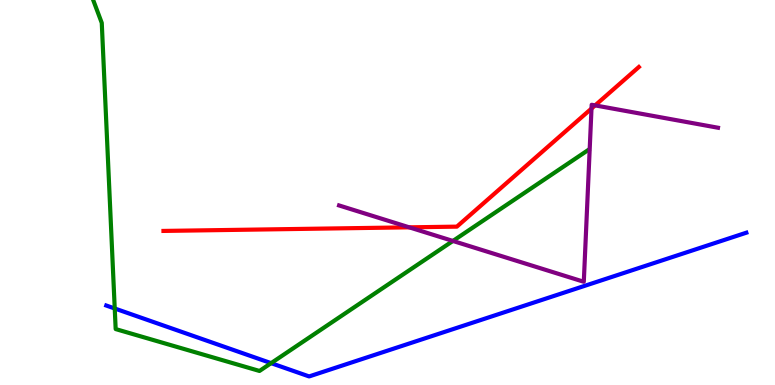[{'lines': ['blue', 'red'], 'intersections': []}, {'lines': ['green', 'red'], 'intersections': []}, {'lines': ['purple', 'red'], 'intersections': [{'x': 5.28, 'y': 4.1}, {'x': 7.63, 'y': 7.18}, {'x': 7.68, 'y': 7.26}]}, {'lines': ['blue', 'green'], 'intersections': [{'x': 1.48, 'y': 1.99}, {'x': 3.5, 'y': 0.568}]}, {'lines': ['blue', 'purple'], 'intersections': []}, {'lines': ['green', 'purple'], 'intersections': [{'x': 5.84, 'y': 3.74}]}]